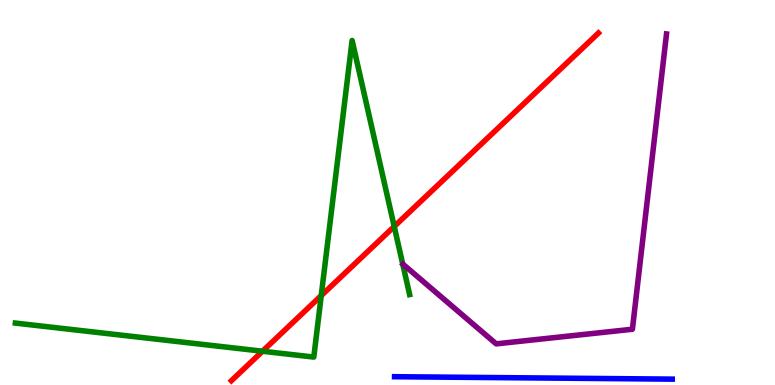[{'lines': ['blue', 'red'], 'intersections': []}, {'lines': ['green', 'red'], 'intersections': [{'x': 3.39, 'y': 0.877}, {'x': 4.15, 'y': 2.32}, {'x': 5.09, 'y': 4.12}]}, {'lines': ['purple', 'red'], 'intersections': []}, {'lines': ['blue', 'green'], 'intersections': []}, {'lines': ['blue', 'purple'], 'intersections': []}, {'lines': ['green', 'purple'], 'intersections': []}]